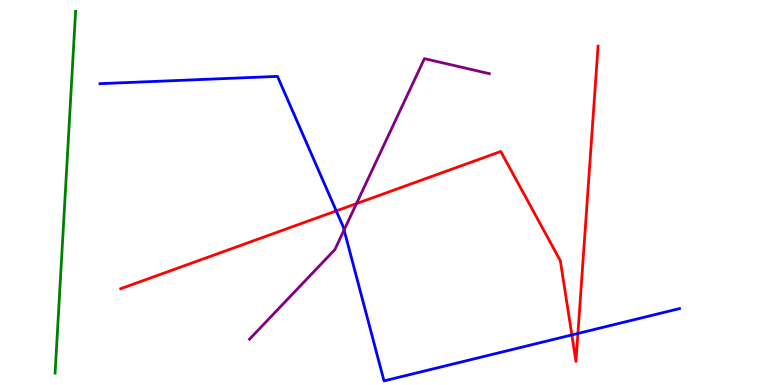[{'lines': ['blue', 'red'], 'intersections': [{'x': 4.34, 'y': 4.52}, {'x': 7.38, 'y': 1.3}, {'x': 7.46, 'y': 1.34}]}, {'lines': ['green', 'red'], 'intersections': []}, {'lines': ['purple', 'red'], 'intersections': [{'x': 4.6, 'y': 4.71}]}, {'lines': ['blue', 'green'], 'intersections': []}, {'lines': ['blue', 'purple'], 'intersections': [{'x': 4.44, 'y': 4.03}]}, {'lines': ['green', 'purple'], 'intersections': []}]